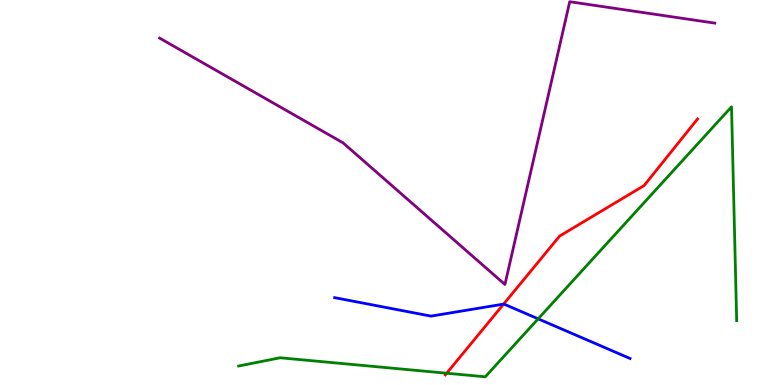[{'lines': ['blue', 'red'], 'intersections': [{'x': 6.5, 'y': 2.1}]}, {'lines': ['green', 'red'], 'intersections': [{'x': 5.76, 'y': 0.306}]}, {'lines': ['purple', 'red'], 'intersections': []}, {'lines': ['blue', 'green'], 'intersections': [{'x': 6.94, 'y': 1.72}]}, {'lines': ['blue', 'purple'], 'intersections': []}, {'lines': ['green', 'purple'], 'intersections': []}]